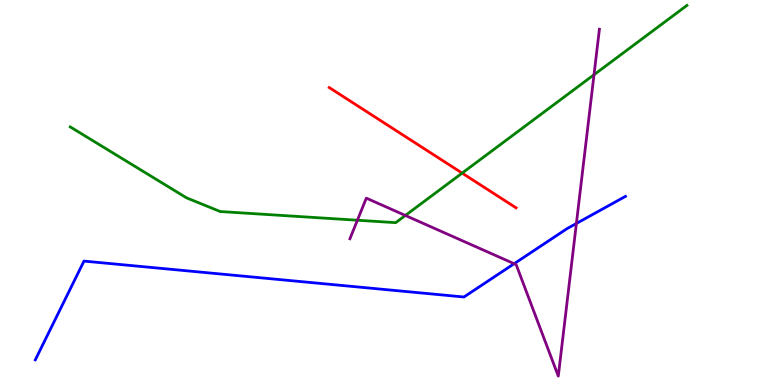[{'lines': ['blue', 'red'], 'intersections': []}, {'lines': ['green', 'red'], 'intersections': [{'x': 5.96, 'y': 5.5}]}, {'lines': ['purple', 'red'], 'intersections': []}, {'lines': ['blue', 'green'], 'intersections': []}, {'lines': ['blue', 'purple'], 'intersections': [{'x': 6.63, 'y': 3.15}, {'x': 7.44, 'y': 4.2}]}, {'lines': ['green', 'purple'], 'intersections': [{'x': 4.61, 'y': 4.28}, {'x': 5.23, 'y': 4.4}, {'x': 7.66, 'y': 8.06}]}]